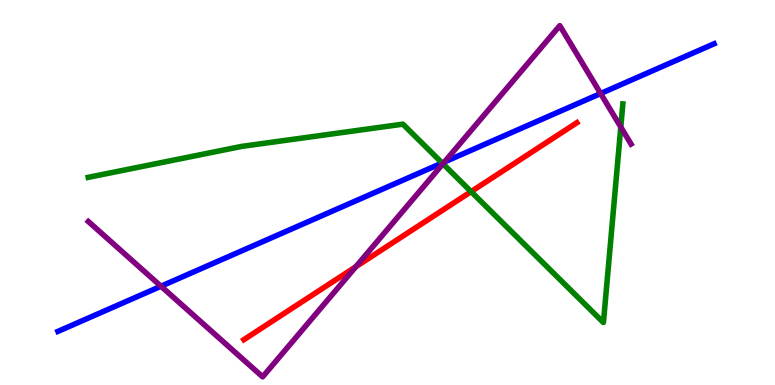[{'lines': ['blue', 'red'], 'intersections': []}, {'lines': ['green', 'red'], 'intersections': [{'x': 6.08, 'y': 5.02}]}, {'lines': ['purple', 'red'], 'intersections': [{'x': 4.59, 'y': 3.07}]}, {'lines': ['blue', 'green'], 'intersections': [{'x': 5.71, 'y': 5.77}]}, {'lines': ['blue', 'purple'], 'intersections': [{'x': 2.08, 'y': 2.57}, {'x': 5.73, 'y': 5.79}, {'x': 7.75, 'y': 7.57}]}, {'lines': ['green', 'purple'], 'intersections': [{'x': 5.72, 'y': 5.75}, {'x': 8.01, 'y': 6.7}]}]